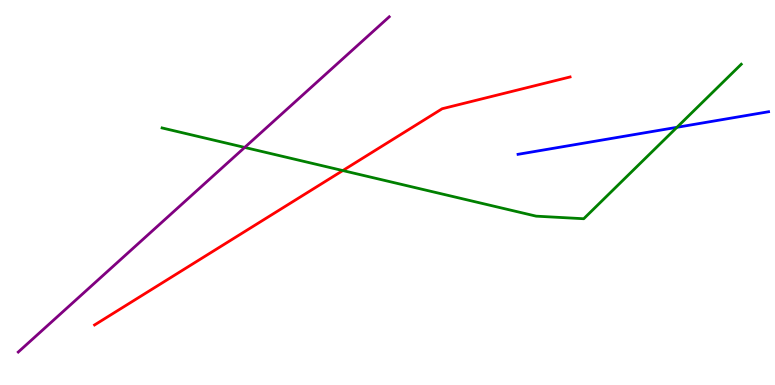[{'lines': ['blue', 'red'], 'intersections': []}, {'lines': ['green', 'red'], 'intersections': [{'x': 4.42, 'y': 5.57}]}, {'lines': ['purple', 'red'], 'intersections': []}, {'lines': ['blue', 'green'], 'intersections': [{'x': 8.73, 'y': 6.69}]}, {'lines': ['blue', 'purple'], 'intersections': []}, {'lines': ['green', 'purple'], 'intersections': [{'x': 3.16, 'y': 6.17}]}]